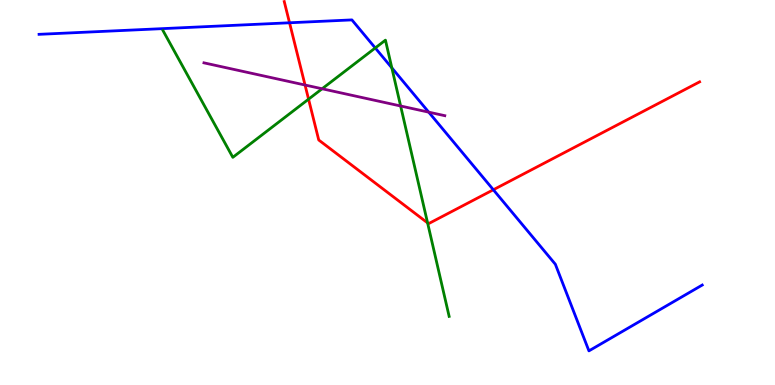[{'lines': ['blue', 'red'], 'intersections': [{'x': 3.74, 'y': 9.41}, {'x': 6.37, 'y': 5.07}]}, {'lines': ['green', 'red'], 'intersections': [{'x': 3.98, 'y': 7.42}, {'x': 5.52, 'y': 4.21}]}, {'lines': ['purple', 'red'], 'intersections': [{'x': 3.94, 'y': 7.79}]}, {'lines': ['blue', 'green'], 'intersections': [{'x': 4.84, 'y': 8.75}, {'x': 5.06, 'y': 8.24}]}, {'lines': ['blue', 'purple'], 'intersections': [{'x': 5.53, 'y': 7.09}]}, {'lines': ['green', 'purple'], 'intersections': [{'x': 4.16, 'y': 7.69}, {'x': 5.17, 'y': 7.25}]}]